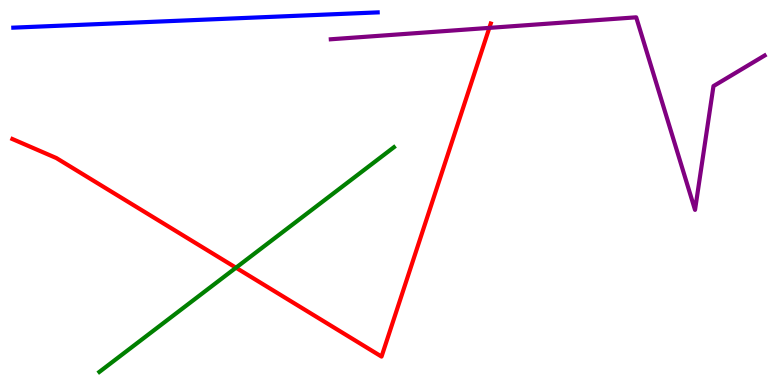[{'lines': ['blue', 'red'], 'intersections': []}, {'lines': ['green', 'red'], 'intersections': [{'x': 3.04, 'y': 3.05}]}, {'lines': ['purple', 'red'], 'intersections': [{'x': 6.31, 'y': 9.28}]}, {'lines': ['blue', 'green'], 'intersections': []}, {'lines': ['blue', 'purple'], 'intersections': []}, {'lines': ['green', 'purple'], 'intersections': []}]